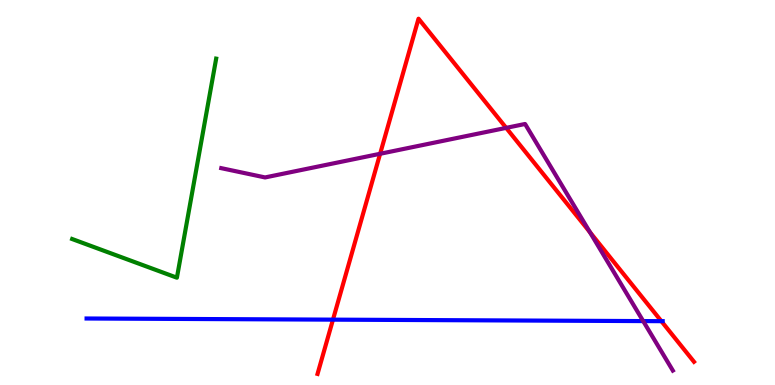[{'lines': ['blue', 'red'], 'intersections': [{'x': 4.3, 'y': 1.7}, {'x': 8.53, 'y': 1.66}]}, {'lines': ['green', 'red'], 'intersections': []}, {'lines': ['purple', 'red'], 'intersections': [{'x': 4.9, 'y': 6.01}, {'x': 6.53, 'y': 6.68}, {'x': 7.61, 'y': 3.97}]}, {'lines': ['blue', 'green'], 'intersections': []}, {'lines': ['blue', 'purple'], 'intersections': [{'x': 8.3, 'y': 1.66}]}, {'lines': ['green', 'purple'], 'intersections': []}]